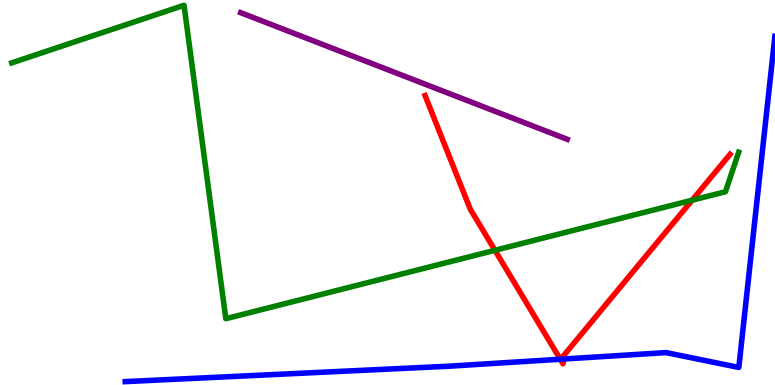[{'lines': ['blue', 'red'], 'intersections': [{'x': 7.23, 'y': 0.669}, {'x': 7.27, 'y': 0.674}]}, {'lines': ['green', 'red'], 'intersections': [{'x': 6.39, 'y': 3.5}, {'x': 8.93, 'y': 4.8}]}, {'lines': ['purple', 'red'], 'intersections': []}, {'lines': ['blue', 'green'], 'intersections': []}, {'lines': ['blue', 'purple'], 'intersections': []}, {'lines': ['green', 'purple'], 'intersections': []}]